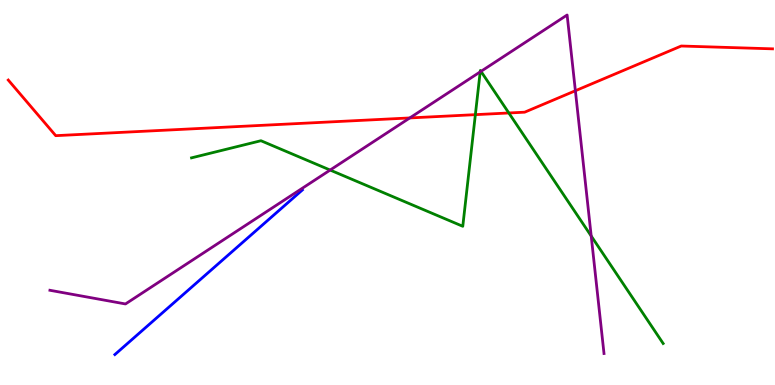[{'lines': ['blue', 'red'], 'intersections': []}, {'lines': ['green', 'red'], 'intersections': [{'x': 6.13, 'y': 7.02}, {'x': 6.57, 'y': 7.07}]}, {'lines': ['purple', 'red'], 'intersections': [{'x': 5.29, 'y': 6.94}, {'x': 7.42, 'y': 7.64}]}, {'lines': ['blue', 'green'], 'intersections': []}, {'lines': ['blue', 'purple'], 'intersections': []}, {'lines': ['green', 'purple'], 'intersections': [{'x': 4.26, 'y': 5.58}, {'x': 6.2, 'y': 8.13}, {'x': 6.21, 'y': 8.15}, {'x': 7.63, 'y': 3.87}]}]